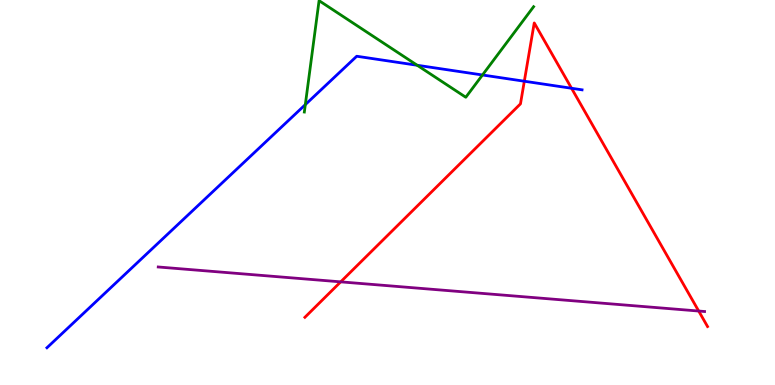[{'lines': ['blue', 'red'], 'intersections': [{'x': 6.77, 'y': 7.89}, {'x': 7.37, 'y': 7.71}]}, {'lines': ['green', 'red'], 'intersections': []}, {'lines': ['purple', 'red'], 'intersections': [{'x': 4.4, 'y': 2.68}, {'x': 9.02, 'y': 1.92}]}, {'lines': ['blue', 'green'], 'intersections': [{'x': 3.94, 'y': 7.28}, {'x': 5.38, 'y': 8.3}, {'x': 6.23, 'y': 8.05}]}, {'lines': ['blue', 'purple'], 'intersections': []}, {'lines': ['green', 'purple'], 'intersections': []}]